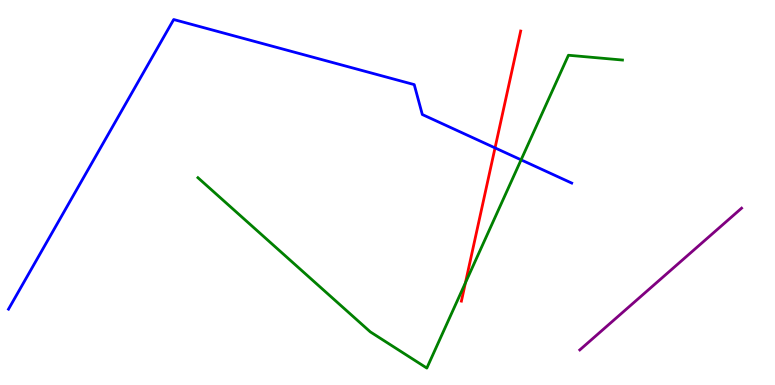[{'lines': ['blue', 'red'], 'intersections': [{'x': 6.39, 'y': 6.16}]}, {'lines': ['green', 'red'], 'intersections': [{'x': 6.01, 'y': 2.65}]}, {'lines': ['purple', 'red'], 'intersections': []}, {'lines': ['blue', 'green'], 'intersections': [{'x': 6.72, 'y': 5.85}]}, {'lines': ['blue', 'purple'], 'intersections': []}, {'lines': ['green', 'purple'], 'intersections': []}]